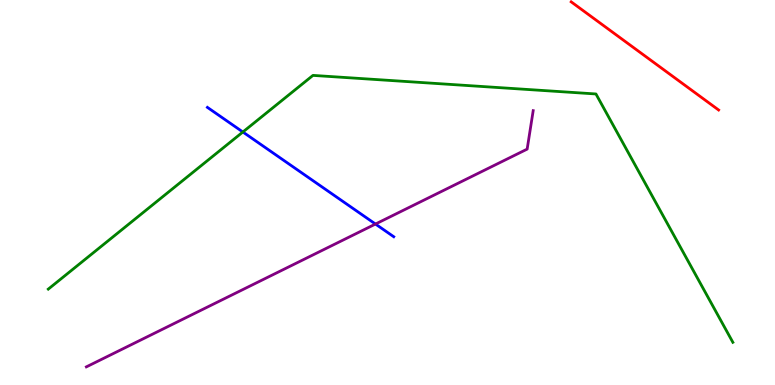[{'lines': ['blue', 'red'], 'intersections': []}, {'lines': ['green', 'red'], 'intersections': []}, {'lines': ['purple', 'red'], 'intersections': []}, {'lines': ['blue', 'green'], 'intersections': [{'x': 3.13, 'y': 6.57}]}, {'lines': ['blue', 'purple'], 'intersections': [{'x': 4.84, 'y': 4.18}]}, {'lines': ['green', 'purple'], 'intersections': []}]